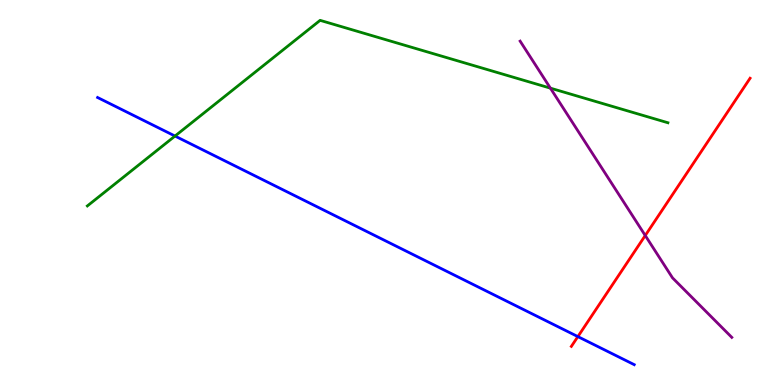[{'lines': ['blue', 'red'], 'intersections': [{'x': 7.46, 'y': 1.26}]}, {'lines': ['green', 'red'], 'intersections': []}, {'lines': ['purple', 'red'], 'intersections': [{'x': 8.33, 'y': 3.88}]}, {'lines': ['blue', 'green'], 'intersections': [{'x': 2.26, 'y': 6.47}]}, {'lines': ['blue', 'purple'], 'intersections': []}, {'lines': ['green', 'purple'], 'intersections': [{'x': 7.1, 'y': 7.71}]}]